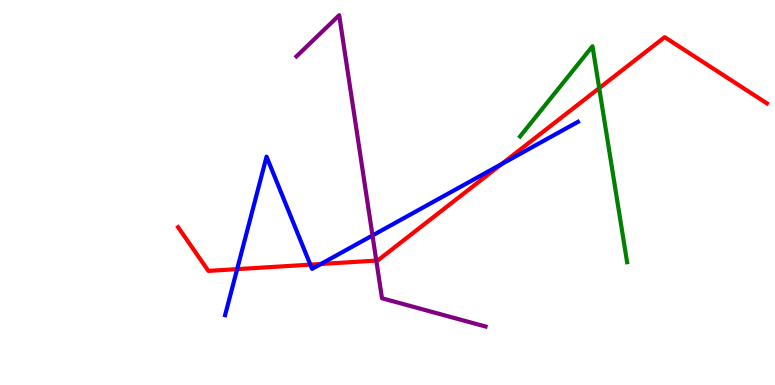[{'lines': ['blue', 'red'], 'intersections': [{'x': 3.06, 'y': 3.01}, {'x': 4.0, 'y': 3.13}, {'x': 4.14, 'y': 3.14}, {'x': 6.47, 'y': 5.74}]}, {'lines': ['green', 'red'], 'intersections': [{'x': 7.73, 'y': 7.71}]}, {'lines': ['purple', 'red'], 'intersections': [{'x': 4.86, 'y': 3.23}]}, {'lines': ['blue', 'green'], 'intersections': []}, {'lines': ['blue', 'purple'], 'intersections': [{'x': 4.81, 'y': 3.88}]}, {'lines': ['green', 'purple'], 'intersections': []}]